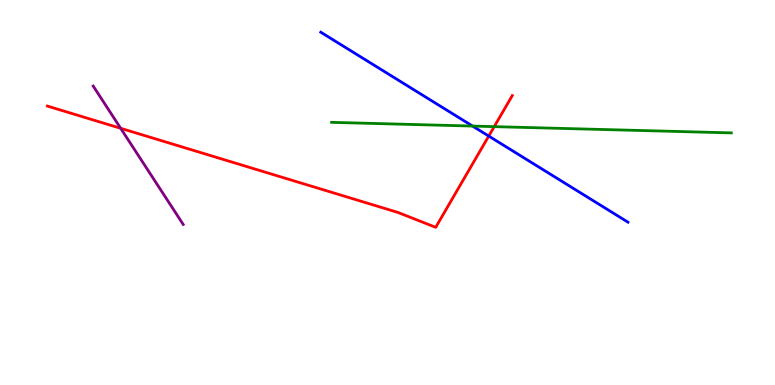[{'lines': ['blue', 'red'], 'intersections': [{'x': 6.31, 'y': 6.47}]}, {'lines': ['green', 'red'], 'intersections': [{'x': 6.38, 'y': 6.71}]}, {'lines': ['purple', 'red'], 'intersections': [{'x': 1.56, 'y': 6.67}]}, {'lines': ['blue', 'green'], 'intersections': [{'x': 6.1, 'y': 6.73}]}, {'lines': ['blue', 'purple'], 'intersections': []}, {'lines': ['green', 'purple'], 'intersections': []}]